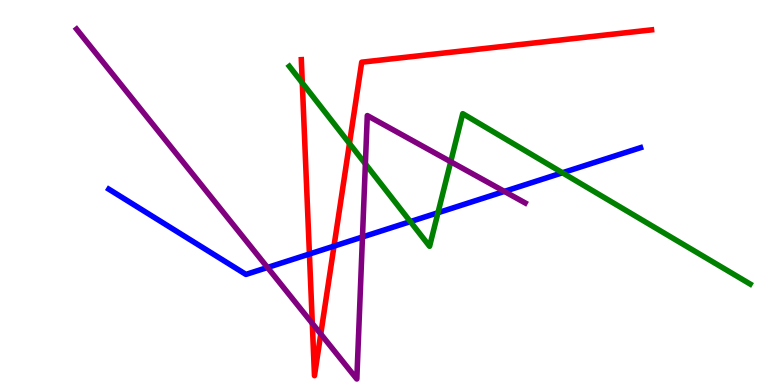[{'lines': ['blue', 'red'], 'intersections': [{'x': 3.99, 'y': 3.4}, {'x': 4.31, 'y': 3.61}]}, {'lines': ['green', 'red'], 'intersections': [{'x': 3.9, 'y': 7.85}, {'x': 4.51, 'y': 6.27}]}, {'lines': ['purple', 'red'], 'intersections': [{'x': 4.03, 'y': 1.6}, {'x': 4.14, 'y': 1.32}]}, {'lines': ['blue', 'green'], 'intersections': [{'x': 5.29, 'y': 4.24}, {'x': 5.65, 'y': 4.47}, {'x': 7.26, 'y': 5.51}]}, {'lines': ['blue', 'purple'], 'intersections': [{'x': 3.45, 'y': 3.05}, {'x': 4.68, 'y': 3.84}, {'x': 6.51, 'y': 5.03}]}, {'lines': ['green', 'purple'], 'intersections': [{'x': 4.71, 'y': 5.74}, {'x': 5.82, 'y': 5.8}]}]